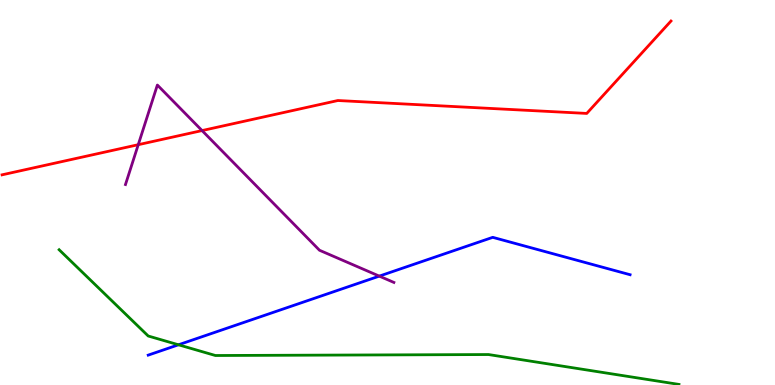[{'lines': ['blue', 'red'], 'intersections': []}, {'lines': ['green', 'red'], 'intersections': []}, {'lines': ['purple', 'red'], 'intersections': [{'x': 1.78, 'y': 6.24}, {'x': 2.61, 'y': 6.61}]}, {'lines': ['blue', 'green'], 'intersections': [{'x': 2.3, 'y': 1.04}]}, {'lines': ['blue', 'purple'], 'intersections': [{'x': 4.89, 'y': 2.83}]}, {'lines': ['green', 'purple'], 'intersections': []}]